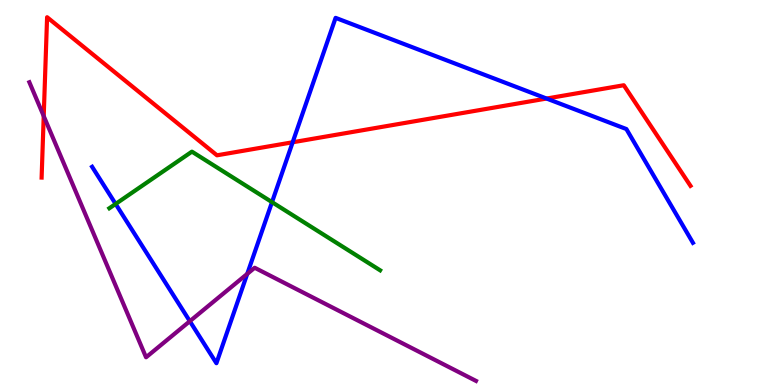[{'lines': ['blue', 'red'], 'intersections': [{'x': 3.78, 'y': 6.3}, {'x': 7.05, 'y': 7.44}]}, {'lines': ['green', 'red'], 'intersections': []}, {'lines': ['purple', 'red'], 'intersections': [{'x': 0.564, 'y': 6.99}]}, {'lines': ['blue', 'green'], 'intersections': [{'x': 1.49, 'y': 4.7}, {'x': 3.51, 'y': 4.75}]}, {'lines': ['blue', 'purple'], 'intersections': [{'x': 2.45, 'y': 1.66}, {'x': 3.19, 'y': 2.89}]}, {'lines': ['green', 'purple'], 'intersections': []}]